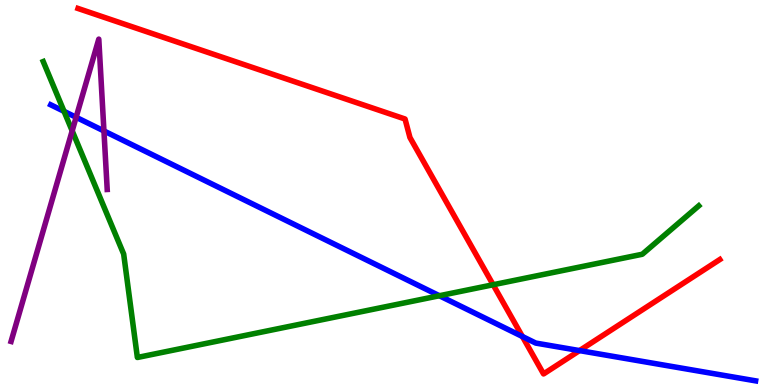[{'lines': ['blue', 'red'], 'intersections': [{'x': 6.74, 'y': 1.26}, {'x': 7.48, 'y': 0.894}]}, {'lines': ['green', 'red'], 'intersections': [{'x': 6.36, 'y': 2.6}]}, {'lines': ['purple', 'red'], 'intersections': []}, {'lines': ['blue', 'green'], 'intersections': [{'x': 0.826, 'y': 7.11}, {'x': 5.67, 'y': 2.32}]}, {'lines': ['blue', 'purple'], 'intersections': [{'x': 0.982, 'y': 6.95}, {'x': 1.34, 'y': 6.6}]}, {'lines': ['green', 'purple'], 'intersections': [{'x': 0.931, 'y': 6.6}]}]